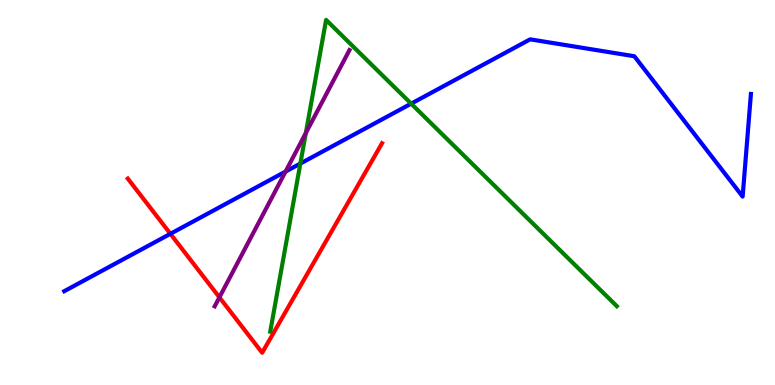[{'lines': ['blue', 'red'], 'intersections': [{'x': 2.2, 'y': 3.93}]}, {'lines': ['green', 'red'], 'intersections': []}, {'lines': ['purple', 'red'], 'intersections': [{'x': 2.83, 'y': 2.28}]}, {'lines': ['blue', 'green'], 'intersections': [{'x': 3.88, 'y': 5.75}, {'x': 5.31, 'y': 7.31}]}, {'lines': ['blue', 'purple'], 'intersections': [{'x': 3.68, 'y': 5.54}]}, {'lines': ['green', 'purple'], 'intersections': [{'x': 3.95, 'y': 6.54}]}]